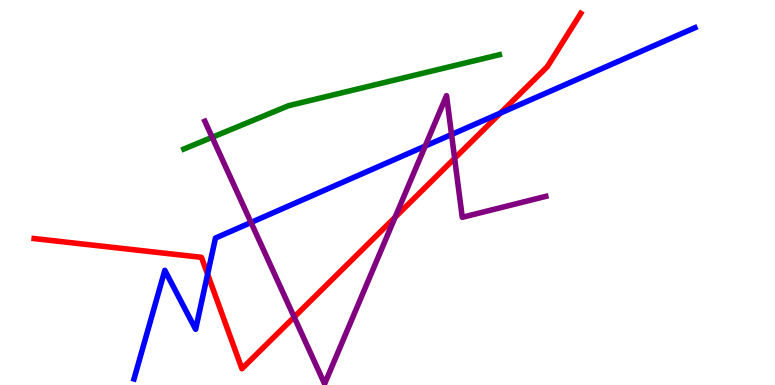[{'lines': ['blue', 'red'], 'intersections': [{'x': 2.68, 'y': 2.88}, {'x': 6.46, 'y': 7.06}]}, {'lines': ['green', 'red'], 'intersections': []}, {'lines': ['purple', 'red'], 'intersections': [{'x': 3.8, 'y': 1.76}, {'x': 5.1, 'y': 4.36}, {'x': 5.87, 'y': 5.89}]}, {'lines': ['blue', 'green'], 'intersections': []}, {'lines': ['blue', 'purple'], 'intersections': [{'x': 3.24, 'y': 4.22}, {'x': 5.49, 'y': 6.21}, {'x': 5.83, 'y': 6.51}]}, {'lines': ['green', 'purple'], 'intersections': [{'x': 2.74, 'y': 6.43}]}]